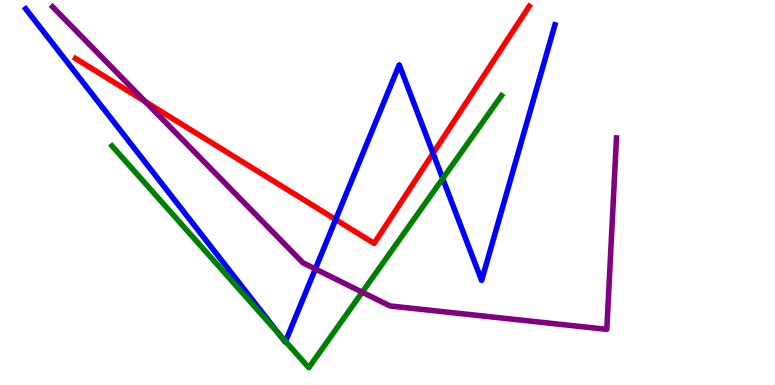[{'lines': ['blue', 'red'], 'intersections': [{'x': 4.33, 'y': 4.3}, {'x': 5.59, 'y': 6.02}]}, {'lines': ['green', 'red'], 'intersections': []}, {'lines': ['purple', 'red'], 'intersections': [{'x': 1.88, 'y': 7.36}]}, {'lines': ['blue', 'green'], 'intersections': [{'x': 3.6, 'y': 1.32}, {'x': 3.68, 'y': 1.13}, {'x': 5.71, 'y': 5.36}]}, {'lines': ['blue', 'purple'], 'intersections': [{'x': 4.07, 'y': 3.01}]}, {'lines': ['green', 'purple'], 'intersections': [{'x': 4.67, 'y': 2.41}]}]